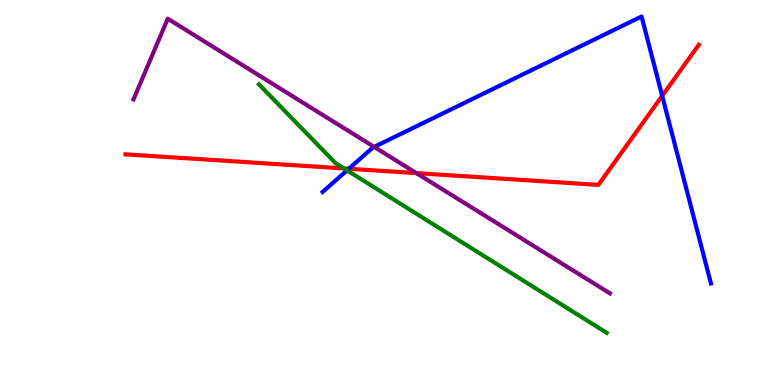[{'lines': ['blue', 'red'], 'intersections': [{'x': 4.5, 'y': 5.62}, {'x': 8.54, 'y': 7.51}]}, {'lines': ['green', 'red'], 'intersections': [{'x': 4.44, 'y': 5.62}]}, {'lines': ['purple', 'red'], 'intersections': [{'x': 5.37, 'y': 5.5}]}, {'lines': ['blue', 'green'], 'intersections': [{'x': 4.48, 'y': 5.58}]}, {'lines': ['blue', 'purple'], 'intersections': [{'x': 4.83, 'y': 6.18}]}, {'lines': ['green', 'purple'], 'intersections': []}]